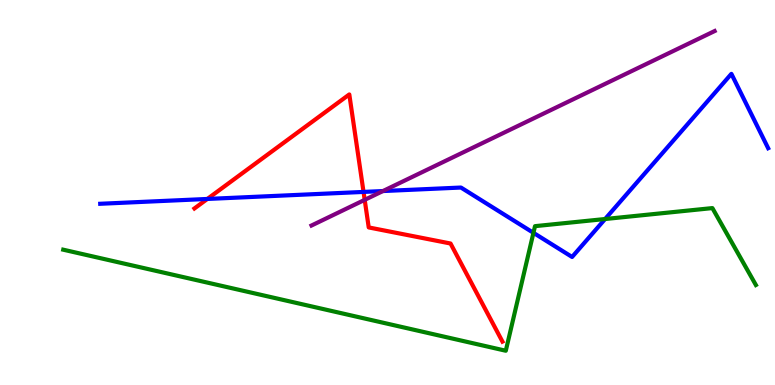[{'lines': ['blue', 'red'], 'intersections': [{'x': 2.68, 'y': 4.83}, {'x': 4.69, 'y': 5.01}]}, {'lines': ['green', 'red'], 'intersections': []}, {'lines': ['purple', 'red'], 'intersections': [{'x': 4.71, 'y': 4.81}]}, {'lines': ['blue', 'green'], 'intersections': [{'x': 6.88, 'y': 3.95}, {'x': 7.81, 'y': 4.31}]}, {'lines': ['blue', 'purple'], 'intersections': [{'x': 4.94, 'y': 5.04}]}, {'lines': ['green', 'purple'], 'intersections': []}]